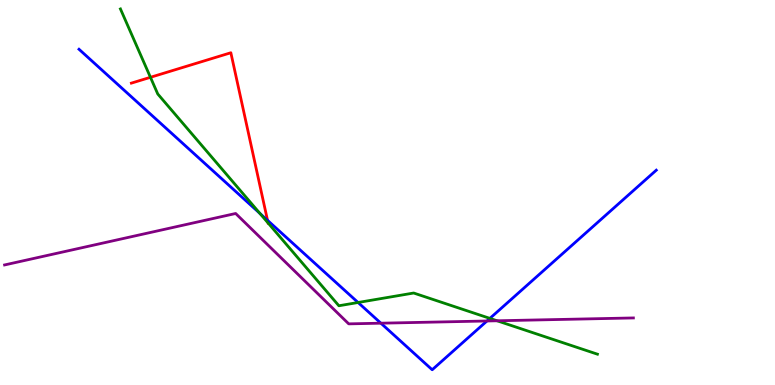[{'lines': ['blue', 'red'], 'intersections': [{'x': 3.45, 'y': 4.28}]}, {'lines': ['green', 'red'], 'intersections': [{'x': 1.94, 'y': 7.99}, {'x': 3.46, 'y': 4.21}]}, {'lines': ['purple', 'red'], 'intersections': []}, {'lines': ['blue', 'green'], 'intersections': [{'x': 3.35, 'y': 4.46}, {'x': 4.62, 'y': 2.14}, {'x': 6.32, 'y': 1.73}]}, {'lines': ['blue', 'purple'], 'intersections': [{'x': 4.91, 'y': 1.61}, {'x': 6.28, 'y': 1.66}]}, {'lines': ['green', 'purple'], 'intersections': [{'x': 6.41, 'y': 1.67}]}]